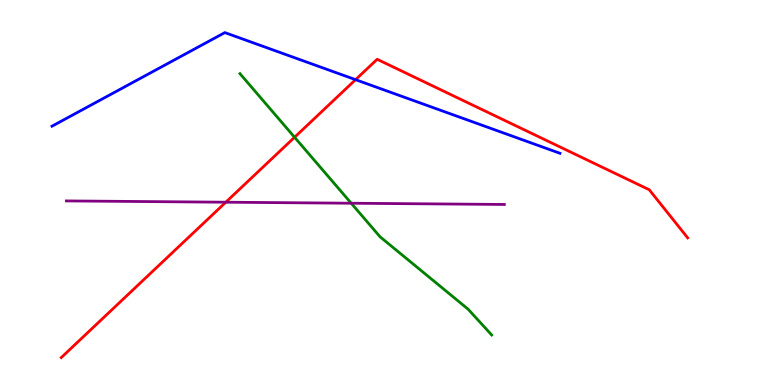[{'lines': ['blue', 'red'], 'intersections': [{'x': 4.59, 'y': 7.93}]}, {'lines': ['green', 'red'], 'intersections': [{'x': 3.8, 'y': 6.43}]}, {'lines': ['purple', 'red'], 'intersections': [{'x': 2.91, 'y': 4.75}]}, {'lines': ['blue', 'green'], 'intersections': []}, {'lines': ['blue', 'purple'], 'intersections': []}, {'lines': ['green', 'purple'], 'intersections': [{'x': 4.53, 'y': 4.72}]}]